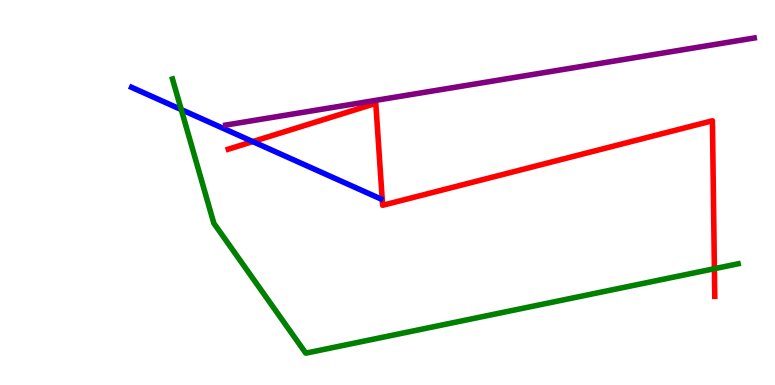[{'lines': ['blue', 'red'], 'intersections': [{'x': 3.26, 'y': 6.32}]}, {'lines': ['green', 'red'], 'intersections': [{'x': 9.22, 'y': 3.02}]}, {'lines': ['purple', 'red'], 'intersections': []}, {'lines': ['blue', 'green'], 'intersections': [{'x': 2.34, 'y': 7.15}]}, {'lines': ['blue', 'purple'], 'intersections': []}, {'lines': ['green', 'purple'], 'intersections': []}]